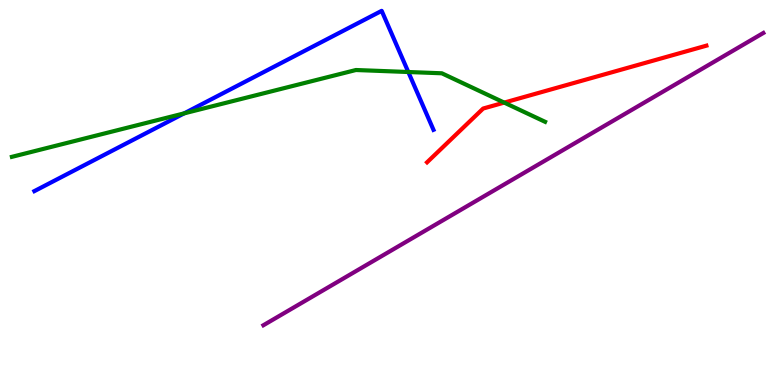[{'lines': ['blue', 'red'], 'intersections': []}, {'lines': ['green', 'red'], 'intersections': [{'x': 6.51, 'y': 7.34}]}, {'lines': ['purple', 'red'], 'intersections': []}, {'lines': ['blue', 'green'], 'intersections': [{'x': 2.38, 'y': 7.06}, {'x': 5.27, 'y': 8.13}]}, {'lines': ['blue', 'purple'], 'intersections': []}, {'lines': ['green', 'purple'], 'intersections': []}]